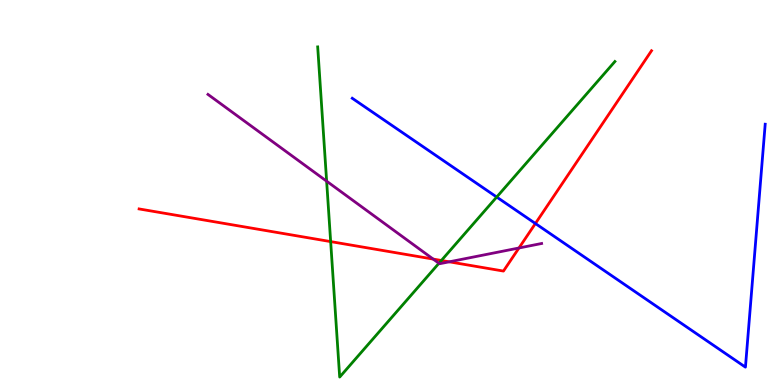[{'lines': ['blue', 'red'], 'intersections': [{'x': 6.91, 'y': 4.19}]}, {'lines': ['green', 'red'], 'intersections': [{'x': 4.27, 'y': 3.72}, {'x': 5.7, 'y': 3.23}]}, {'lines': ['purple', 'red'], 'intersections': [{'x': 5.59, 'y': 3.27}, {'x': 5.8, 'y': 3.2}, {'x': 6.7, 'y': 3.56}]}, {'lines': ['blue', 'green'], 'intersections': [{'x': 6.41, 'y': 4.88}]}, {'lines': ['blue', 'purple'], 'intersections': []}, {'lines': ['green', 'purple'], 'intersections': [{'x': 4.21, 'y': 5.29}, {'x': 5.66, 'y': 3.16}]}]